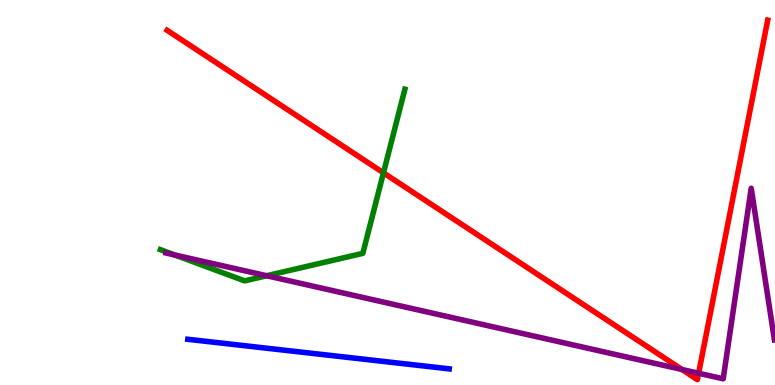[{'lines': ['blue', 'red'], 'intersections': []}, {'lines': ['green', 'red'], 'intersections': [{'x': 4.95, 'y': 5.51}]}, {'lines': ['purple', 'red'], 'intersections': [{'x': 8.8, 'y': 0.402}, {'x': 9.01, 'y': 0.305}]}, {'lines': ['blue', 'green'], 'intersections': []}, {'lines': ['blue', 'purple'], 'intersections': []}, {'lines': ['green', 'purple'], 'intersections': [{'x': 2.26, 'y': 3.38}, {'x': 3.44, 'y': 2.84}]}]